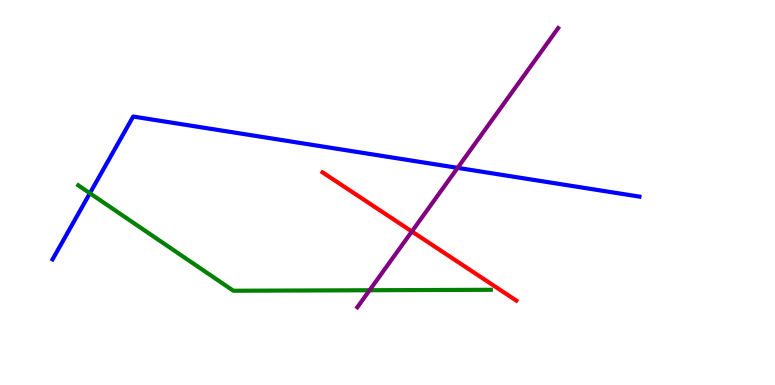[{'lines': ['blue', 'red'], 'intersections': []}, {'lines': ['green', 'red'], 'intersections': []}, {'lines': ['purple', 'red'], 'intersections': [{'x': 5.31, 'y': 3.99}]}, {'lines': ['blue', 'green'], 'intersections': [{'x': 1.16, 'y': 4.98}]}, {'lines': ['blue', 'purple'], 'intersections': [{'x': 5.9, 'y': 5.64}]}, {'lines': ['green', 'purple'], 'intersections': [{'x': 4.77, 'y': 2.46}]}]